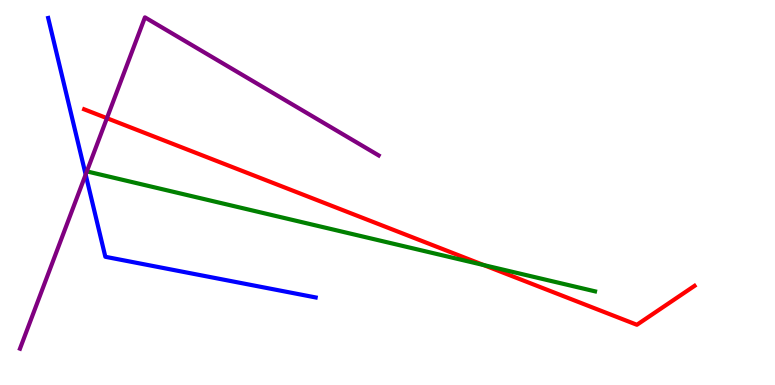[{'lines': ['blue', 'red'], 'intersections': []}, {'lines': ['green', 'red'], 'intersections': [{'x': 6.24, 'y': 3.11}]}, {'lines': ['purple', 'red'], 'intersections': [{'x': 1.38, 'y': 6.93}]}, {'lines': ['blue', 'green'], 'intersections': []}, {'lines': ['blue', 'purple'], 'intersections': [{'x': 1.11, 'y': 5.47}]}, {'lines': ['green', 'purple'], 'intersections': []}]